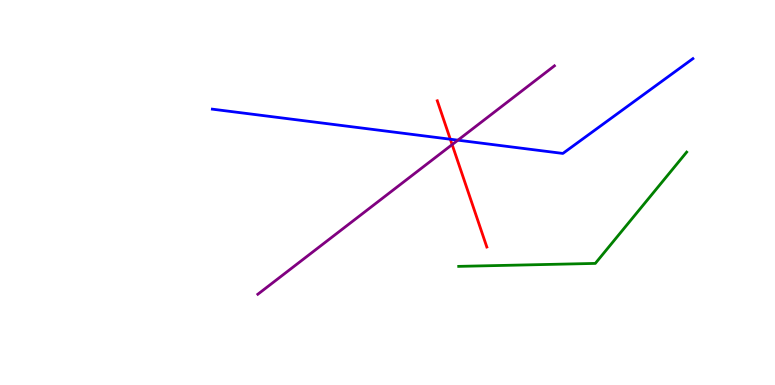[{'lines': ['blue', 'red'], 'intersections': [{'x': 5.81, 'y': 6.38}]}, {'lines': ['green', 'red'], 'intersections': []}, {'lines': ['purple', 'red'], 'intersections': [{'x': 5.83, 'y': 6.24}]}, {'lines': ['blue', 'green'], 'intersections': []}, {'lines': ['blue', 'purple'], 'intersections': [{'x': 5.91, 'y': 6.36}]}, {'lines': ['green', 'purple'], 'intersections': []}]